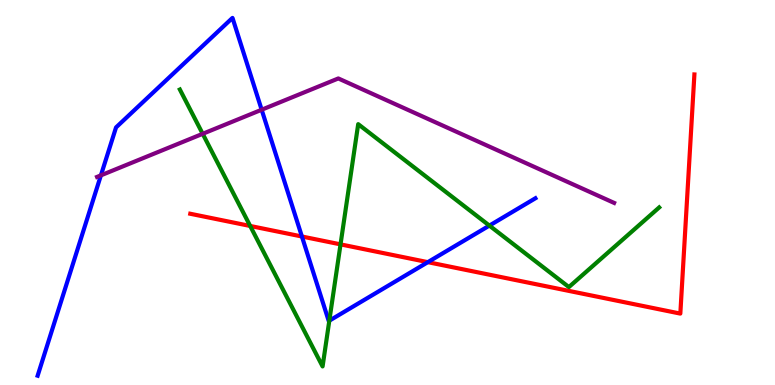[{'lines': ['blue', 'red'], 'intersections': [{'x': 3.9, 'y': 3.86}, {'x': 5.52, 'y': 3.19}]}, {'lines': ['green', 'red'], 'intersections': [{'x': 3.23, 'y': 4.13}, {'x': 4.39, 'y': 3.65}]}, {'lines': ['purple', 'red'], 'intersections': []}, {'lines': ['blue', 'green'], 'intersections': [{'x': 4.25, 'y': 1.67}, {'x': 6.31, 'y': 4.14}]}, {'lines': ['blue', 'purple'], 'intersections': [{'x': 1.3, 'y': 5.45}, {'x': 3.38, 'y': 7.15}]}, {'lines': ['green', 'purple'], 'intersections': [{'x': 2.62, 'y': 6.52}]}]